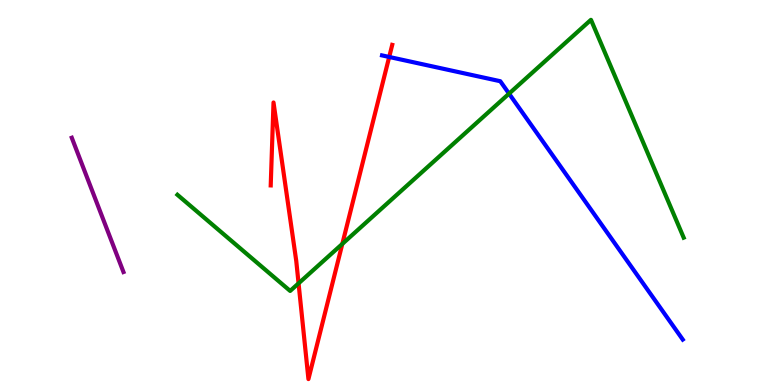[{'lines': ['blue', 'red'], 'intersections': [{'x': 5.02, 'y': 8.52}]}, {'lines': ['green', 'red'], 'intersections': [{'x': 3.85, 'y': 2.64}, {'x': 4.42, 'y': 3.66}]}, {'lines': ['purple', 'red'], 'intersections': []}, {'lines': ['blue', 'green'], 'intersections': [{'x': 6.57, 'y': 7.57}]}, {'lines': ['blue', 'purple'], 'intersections': []}, {'lines': ['green', 'purple'], 'intersections': []}]